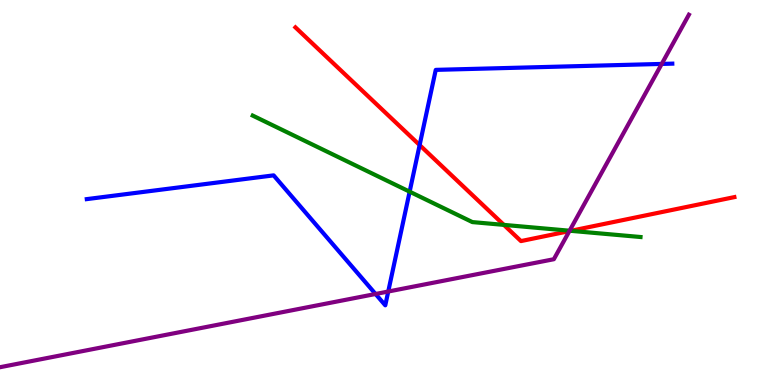[{'lines': ['blue', 'red'], 'intersections': [{'x': 5.41, 'y': 6.23}]}, {'lines': ['green', 'red'], 'intersections': [{'x': 6.5, 'y': 4.16}, {'x': 7.36, 'y': 4.0}]}, {'lines': ['purple', 'red'], 'intersections': [{'x': 7.35, 'y': 4.0}]}, {'lines': ['blue', 'green'], 'intersections': [{'x': 5.29, 'y': 5.02}]}, {'lines': ['blue', 'purple'], 'intersections': [{'x': 4.85, 'y': 2.36}, {'x': 5.01, 'y': 2.43}, {'x': 8.54, 'y': 8.34}]}, {'lines': ['green', 'purple'], 'intersections': [{'x': 7.35, 'y': 4.01}]}]